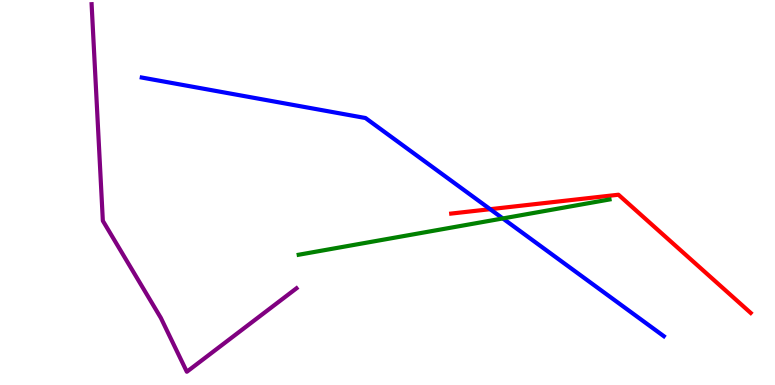[{'lines': ['blue', 'red'], 'intersections': [{'x': 6.32, 'y': 4.57}]}, {'lines': ['green', 'red'], 'intersections': []}, {'lines': ['purple', 'red'], 'intersections': []}, {'lines': ['blue', 'green'], 'intersections': [{'x': 6.49, 'y': 4.33}]}, {'lines': ['blue', 'purple'], 'intersections': []}, {'lines': ['green', 'purple'], 'intersections': []}]